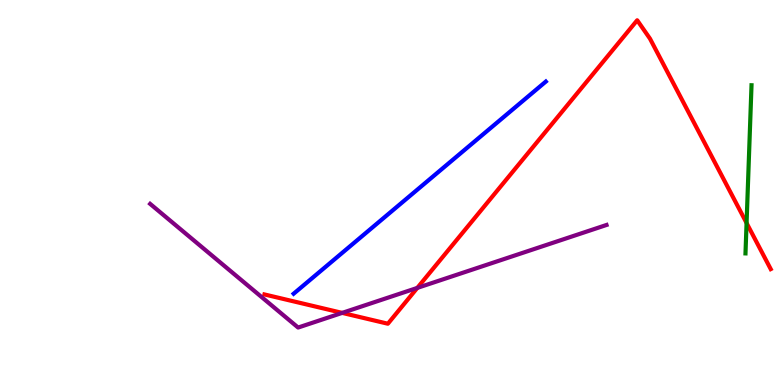[{'lines': ['blue', 'red'], 'intersections': []}, {'lines': ['green', 'red'], 'intersections': [{'x': 9.63, 'y': 4.21}]}, {'lines': ['purple', 'red'], 'intersections': [{'x': 4.42, 'y': 1.87}, {'x': 5.38, 'y': 2.52}]}, {'lines': ['blue', 'green'], 'intersections': []}, {'lines': ['blue', 'purple'], 'intersections': []}, {'lines': ['green', 'purple'], 'intersections': []}]